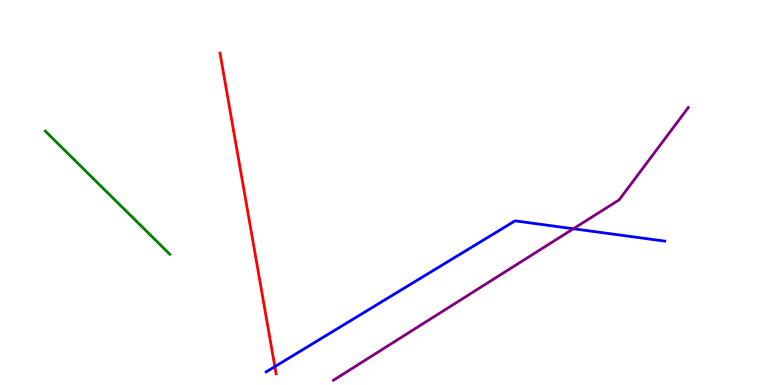[{'lines': ['blue', 'red'], 'intersections': [{'x': 3.55, 'y': 0.477}]}, {'lines': ['green', 'red'], 'intersections': []}, {'lines': ['purple', 'red'], 'intersections': []}, {'lines': ['blue', 'green'], 'intersections': []}, {'lines': ['blue', 'purple'], 'intersections': [{'x': 7.4, 'y': 4.06}]}, {'lines': ['green', 'purple'], 'intersections': []}]